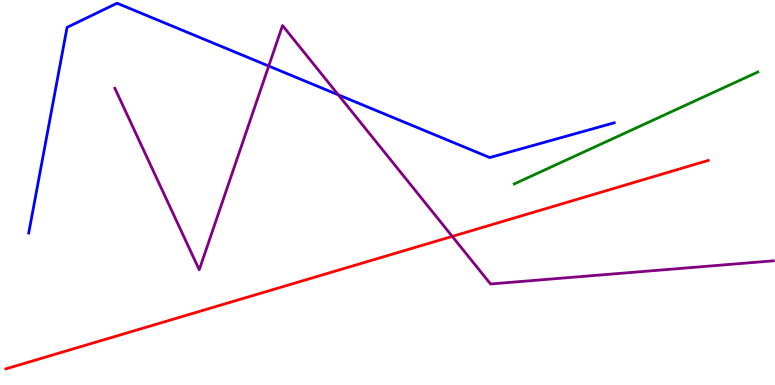[{'lines': ['blue', 'red'], 'intersections': []}, {'lines': ['green', 'red'], 'intersections': []}, {'lines': ['purple', 'red'], 'intersections': [{'x': 5.84, 'y': 3.86}]}, {'lines': ['blue', 'green'], 'intersections': []}, {'lines': ['blue', 'purple'], 'intersections': [{'x': 3.47, 'y': 8.29}, {'x': 4.37, 'y': 7.54}]}, {'lines': ['green', 'purple'], 'intersections': []}]